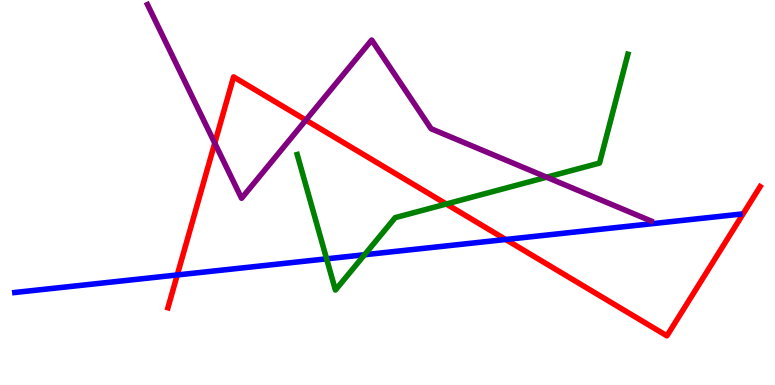[{'lines': ['blue', 'red'], 'intersections': [{'x': 2.29, 'y': 2.86}, {'x': 6.53, 'y': 3.78}]}, {'lines': ['green', 'red'], 'intersections': [{'x': 5.76, 'y': 4.7}]}, {'lines': ['purple', 'red'], 'intersections': [{'x': 2.77, 'y': 6.28}, {'x': 3.95, 'y': 6.88}]}, {'lines': ['blue', 'green'], 'intersections': [{'x': 4.21, 'y': 3.28}, {'x': 4.7, 'y': 3.38}]}, {'lines': ['blue', 'purple'], 'intersections': []}, {'lines': ['green', 'purple'], 'intersections': [{'x': 7.05, 'y': 5.4}]}]